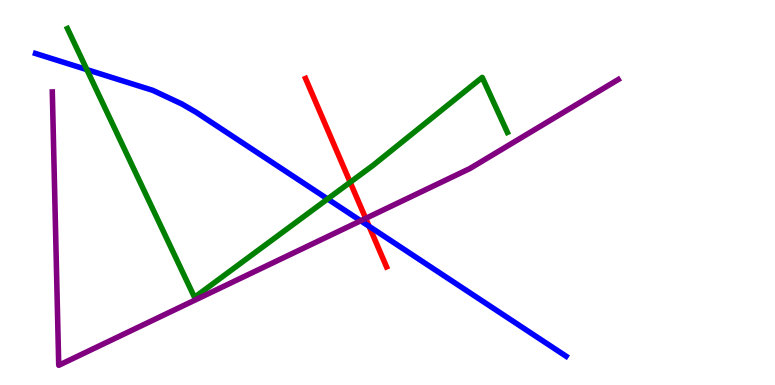[{'lines': ['blue', 'red'], 'intersections': [{'x': 4.76, 'y': 4.12}]}, {'lines': ['green', 'red'], 'intersections': [{'x': 4.52, 'y': 5.27}]}, {'lines': ['purple', 'red'], 'intersections': [{'x': 4.72, 'y': 4.33}]}, {'lines': ['blue', 'green'], 'intersections': [{'x': 1.12, 'y': 8.19}, {'x': 4.23, 'y': 4.83}]}, {'lines': ['blue', 'purple'], 'intersections': [{'x': 4.65, 'y': 4.27}]}, {'lines': ['green', 'purple'], 'intersections': []}]